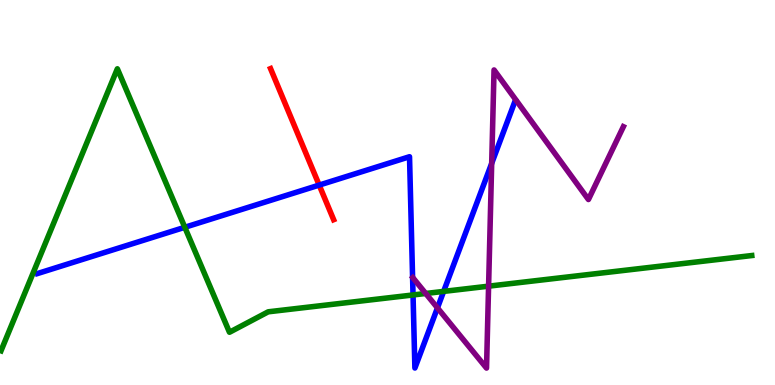[{'lines': ['blue', 'red'], 'intersections': [{'x': 4.12, 'y': 5.19}]}, {'lines': ['green', 'red'], 'intersections': []}, {'lines': ['purple', 'red'], 'intersections': []}, {'lines': ['blue', 'green'], 'intersections': [{'x': 2.38, 'y': 4.1}, {'x': 5.33, 'y': 2.34}, {'x': 5.72, 'y': 2.43}]}, {'lines': ['blue', 'purple'], 'intersections': [{'x': 5.64, 'y': 2.0}, {'x': 6.34, 'y': 5.76}]}, {'lines': ['green', 'purple'], 'intersections': [{'x': 5.49, 'y': 2.38}, {'x': 6.3, 'y': 2.57}]}]